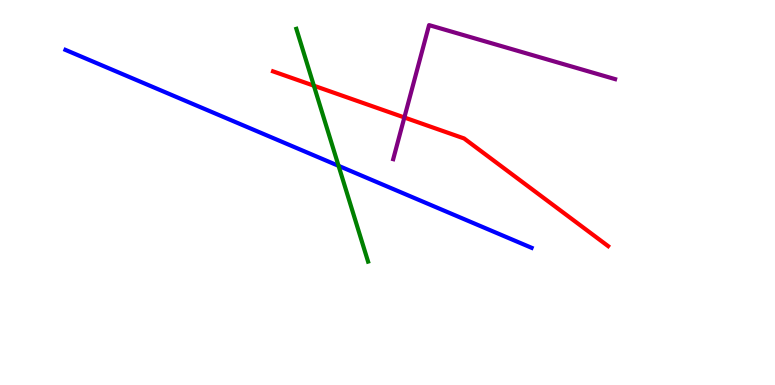[{'lines': ['blue', 'red'], 'intersections': []}, {'lines': ['green', 'red'], 'intersections': [{'x': 4.05, 'y': 7.77}]}, {'lines': ['purple', 'red'], 'intersections': [{'x': 5.22, 'y': 6.95}]}, {'lines': ['blue', 'green'], 'intersections': [{'x': 4.37, 'y': 5.69}]}, {'lines': ['blue', 'purple'], 'intersections': []}, {'lines': ['green', 'purple'], 'intersections': []}]